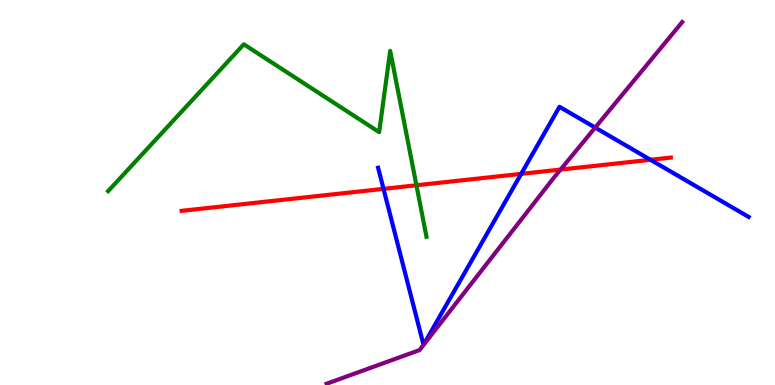[{'lines': ['blue', 'red'], 'intersections': [{'x': 4.95, 'y': 5.09}, {'x': 6.72, 'y': 5.48}, {'x': 8.39, 'y': 5.85}]}, {'lines': ['green', 'red'], 'intersections': [{'x': 5.37, 'y': 5.19}]}, {'lines': ['purple', 'red'], 'intersections': [{'x': 7.23, 'y': 5.6}]}, {'lines': ['blue', 'green'], 'intersections': []}, {'lines': ['blue', 'purple'], 'intersections': [{'x': 7.68, 'y': 6.69}]}, {'lines': ['green', 'purple'], 'intersections': []}]